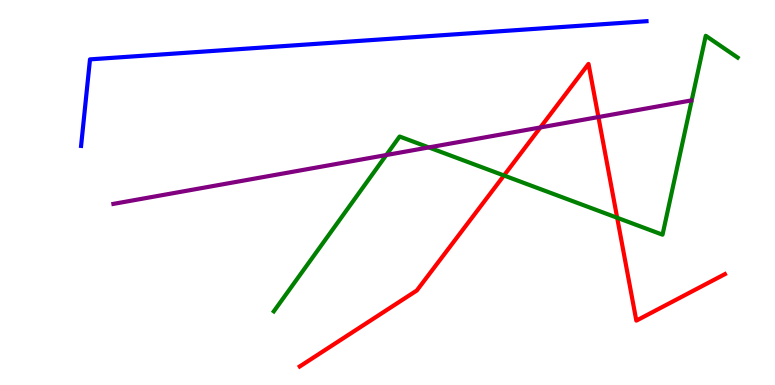[{'lines': ['blue', 'red'], 'intersections': []}, {'lines': ['green', 'red'], 'intersections': [{'x': 6.5, 'y': 5.44}, {'x': 7.96, 'y': 4.34}]}, {'lines': ['purple', 'red'], 'intersections': [{'x': 6.97, 'y': 6.69}, {'x': 7.72, 'y': 6.96}]}, {'lines': ['blue', 'green'], 'intersections': []}, {'lines': ['blue', 'purple'], 'intersections': []}, {'lines': ['green', 'purple'], 'intersections': [{'x': 4.98, 'y': 5.97}, {'x': 5.53, 'y': 6.17}]}]